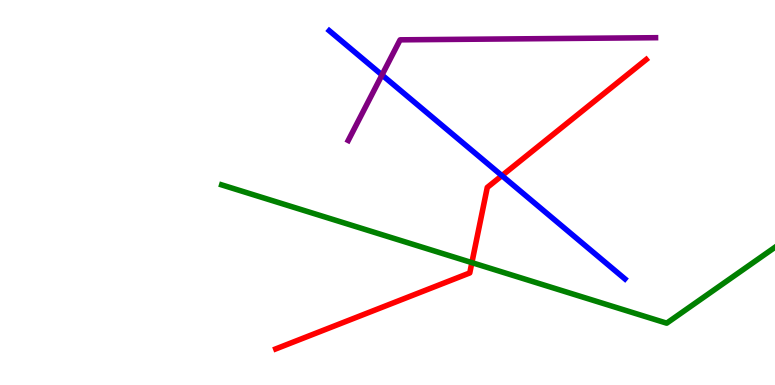[{'lines': ['blue', 'red'], 'intersections': [{'x': 6.48, 'y': 5.44}]}, {'lines': ['green', 'red'], 'intersections': [{'x': 6.09, 'y': 3.18}]}, {'lines': ['purple', 'red'], 'intersections': []}, {'lines': ['blue', 'green'], 'intersections': []}, {'lines': ['blue', 'purple'], 'intersections': [{'x': 4.93, 'y': 8.05}]}, {'lines': ['green', 'purple'], 'intersections': []}]